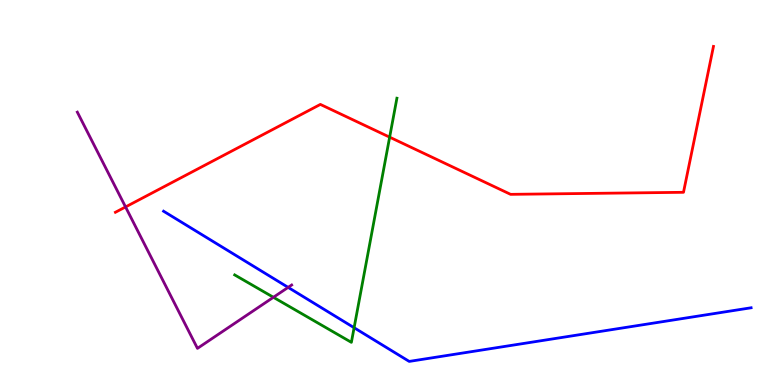[{'lines': ['blue', 'red'], 'intersections': []}, {'lines': ['green', 'red'], 'intersections': [{'x': 5.03, 'y': 6.44}]}, {'lines': ['purple', 'red'], 'intersections': [{'x': 1.62, 'y': 4.62}]}, {'lines': ['blue', 'green'], 'intersections': [{'x': 4.57, 'y': 1.49}]}, {'lines': ['blue', 'purple'], 'intersections': [{'x': 3.72, 'y': 2.54}]}, {'lines': ['green', 'purple'], 'intersections': [{'x': 3.53, 'y': 2.28}]}]